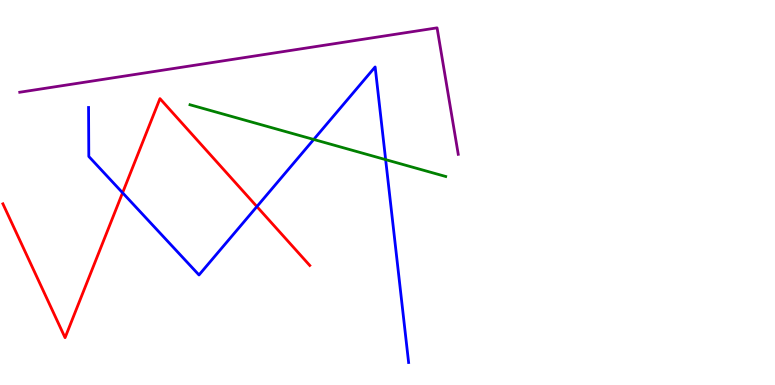[{'lines': ['blue', 'red'], 'intersections': [{'x': 1.58, 'y': 4.99}, {'x': 3.31, 'y': 4.63}]}, {'lines': ['green', 'red'], 'intersections': []}, {'lines': ['purple', 'red'], 'intersections': []}, {'lines': ['blue', 'green'], 'intersections': [{'x': 4.05, 'y': 6.38}, {'x': 4.98, 'y': 5.85}]}, {'lines': ['blue', 'purple'], 'intersections': []}, {'lines': ['green', 'purple'], 'intersections': []}]